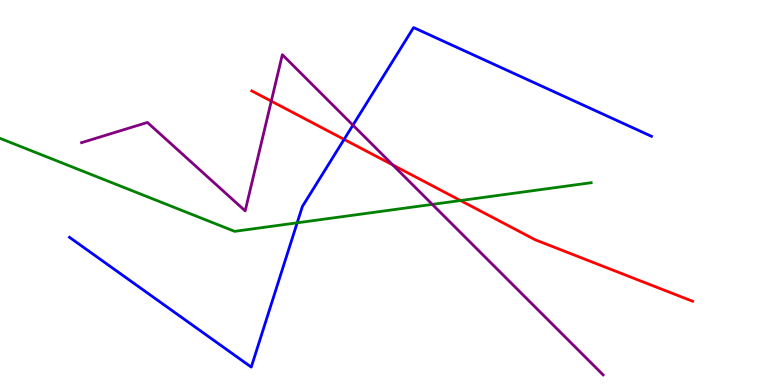[{'lines': ['blue', 'red'], 'intersections': [{'x': 4.44, 'y': 6.38}]}, {'lines': ['green', 'red'], 'intersections': [{'x': 5.94, 'y': 4.79}]}, {'lines': ['purple', 'red'], 'intersections': [{'x': 3.5, 'y': 7.37}, {'x': 5.07, 'y': 5.71}]}, {'lines': ['blue', 'green'], 'intersections': [{'x': 3.83, 'y': 4.21}]}, {'lines': ['blue', 'purple'], 'intersections': [{'x': 4.55, 'y': 6.75}]}, {'lines': ['green', 'purple'], 'intersections': [{'x': 5.58, 'y': 4.69}]}]